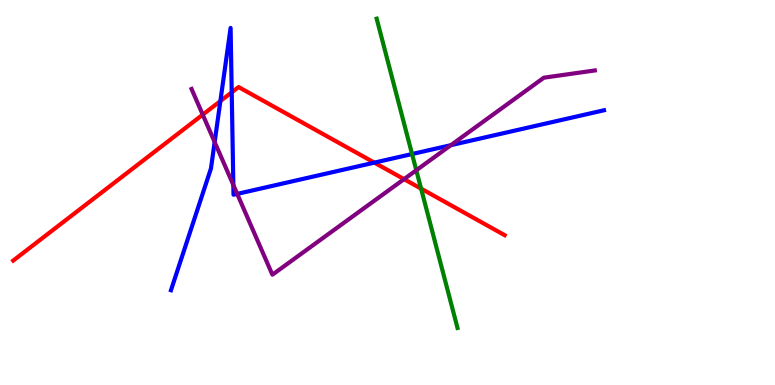[{'lines': ['blue', 'red'], 'intersections': [{'x': 2.84, 'y': 7.37}, {'x': 2.99, 'y': 7.6}, {'x': 4.83, 'y': 5.78}]}, {'lines': ['green', 'red'], 'intersections': [{'x': 5.43, 'y': 5.1}]}, {'lines': ['purple', 'red'], 'intersections': [{'x': 2.62, 'y': 7.02}, {'x': 5.21, 'y': 5.35}]}, {'lines': ['blue', 'green'], 'intersections': [{'x': 5.32, 'y': 6.0}]}, {'lines': ['blue', 'purple'], 'intersections': [{'x': 2.77, 'y': 6.31}, {'x': 3.01, 'y': 5.19}, {'x': 3.06, 'y': 4.96}, {'x': 5.82, 'y': 6.23}]}, {'lines': ['green', 'purple'], 'intersections': [{'x': 5.37, 'y': 5.58}]}]